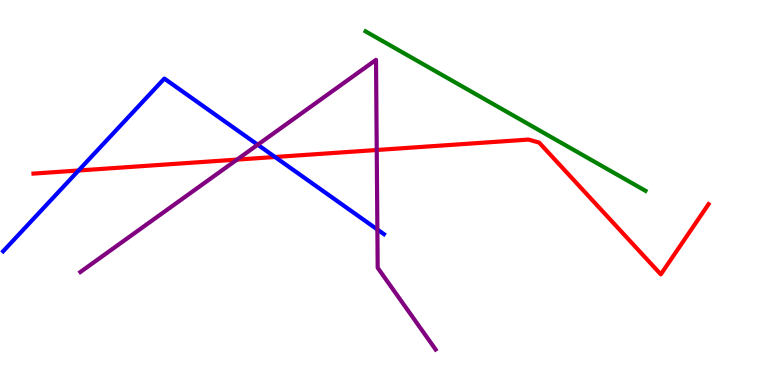[{'lines': ['blue', 'red'], 'intersections': [{'x': 1.01, 'y': 5.57}, {'x': 3.55, 'y': 5.92}]}, {'lines': ['green', 'red'], 'intersections': []}, {'lines': ['purple', 'red'], 'intersections': [{'x': 3.06, 'y': 5.85}, {'x': 4.86, 'y': 6.1}]}, {'lines': ['blue', 'green'], 'intersections': []}, {'lines': ['blue', 'purple'], 'intersections': [{'x': 3.33, 'y': 6.24}, {'x': 4.87, 'y': 4.04}]}, {'lines': ['green', 'purple'], 'intersections': []}]